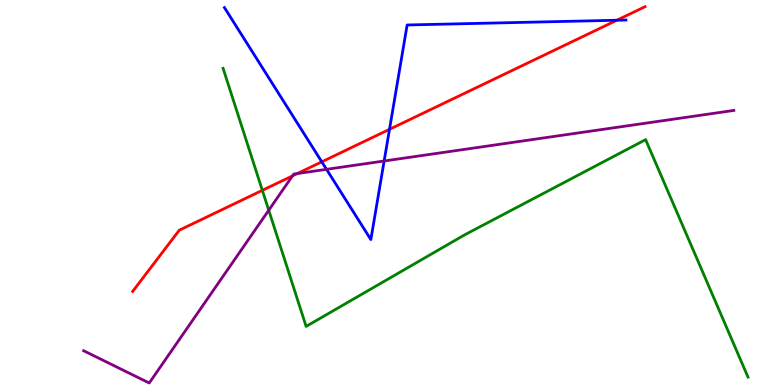[{'lines': ['blue', 'red'], 'intersections': [{'x': 4.15, 'y': 5.8}, {'x': 5.03, 'y': 6.64}, {'x': 7.96, 'y': 9.47}]}, {'lines': ['green', 'red'], 'intersections': [{'x': 3.39, 'y': 5.06}]}, {'lines': ['purple', 'red'], 'intersections': [{'x': 3.77, 'y': 5.43}, {'x': 3.84, 'y': 5.49}]}, {'lines': ['blue', 'green'], 'intersections': []}, {'lines': ['blue', 'purple'], 'intersections': [{'x': 4.21, 'y': 5.6}, {'x': 4.96, 'y': 5.82}]}, {'lines': ['green', 'purple'], 'intersections': [{'x': 3.47, 'y': 4.54}]}]